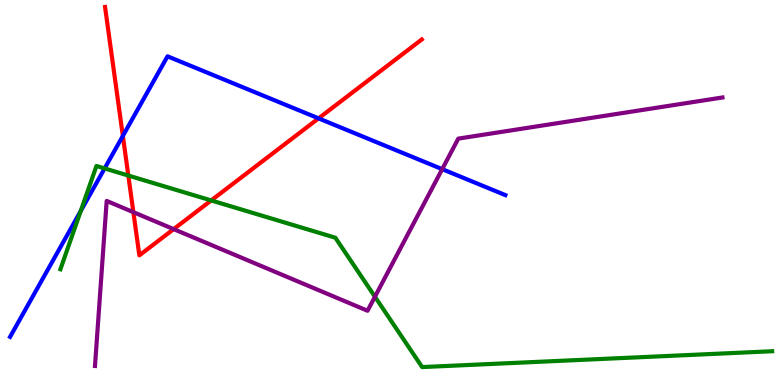[{'lines': ['blue', 'red'], 'intersections': [{'x': 1.59, 'y': 6.47}, {'x': 4.11, 'y': 6.93}]}, {'lines': ['green', 'red'], 'intersections': [{'x': 1.66, 'y': 5.44}, {'x': 2.73, 'y': 4.79}]}, {'lines': ['purple', 'red'], 'intersections': [{'x': 1.72, 'y': 4.49}, {'x': 2.24, 'y': 4.05}]}, {'lines': ['blue', 'green'], 'intersections': [{'x': 1.04, 'y': 4.52}, {'x': 1.35, 'y': 5.63}]}, {'lines': ['blue', 'purple'], 'intersections': [{'x': 5.71, 'y': 5.61}]}, {'lines': ['green', 'purple'], 'intersections': [{'x': 4.84, 'y': 2.29}]}]